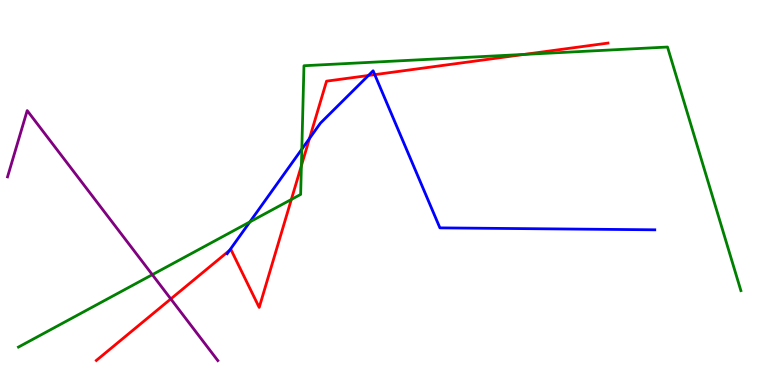[{'lines': ['blue', 'red'], 'intersections': [{'x': 2.96, 'y': 3.5}, {'x': 3.99, 'y': 6.4}, {'x': 4.75, 'y': 8.04}, {'x': 4.84, 'y': 8.06}]}, {'lines': ['green', 'red'], 'intersections': [{'x': 3.76, 'y': 4.82}, {'x': 3.89, 'y': 5.7}, {'x': 6.76, 'y': 8.59}]}, {'lines': ['purple', 'red'], 'intersections': [{'x': 2.2, 'y': 2.24}]}, {'lines': ['blue', 'green'], 'intersections': [{'x': 3.22, 'y': 4.24}, {'x': 3.89, 'y': 6.12}]}, {'lines': ['blue', 'purple'], 'intersections': []}, {'lines': ['green', 'purple'], 'intersections': [{'x': 1.97, 'y': 2.87}]}]